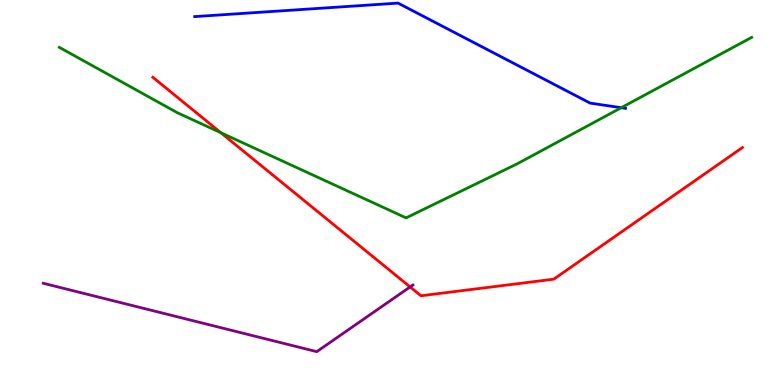[{'lines': ['blue', 'red'], 'intersections': []}, {'lines': ['green', 'red'], 'intersections': [{'x': 2.85, 'y': 6.55}]}, {'lines': ['purple', 'red'], 'intersections': [{'x': 5.29, 'y': 2.55}]}, {'lines': ['blue', 'green'], 'intersections': [{'x': 8.02, 'y': 7.2}]}, {'lines': ['blue', 'purple'], 'intersections': []}, {'lines': ['green', 'purple'], 'intersections': []}]